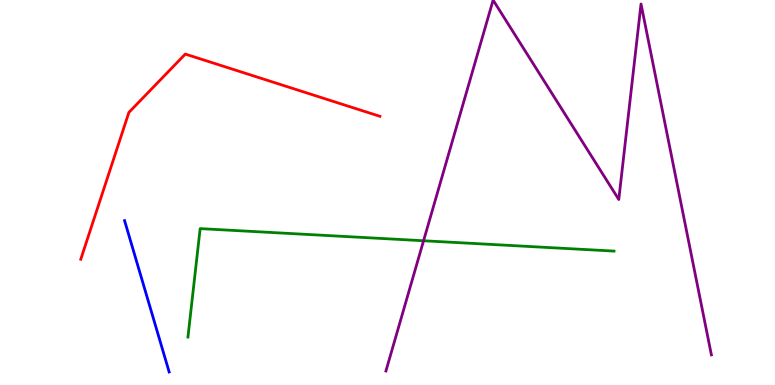[{'lines': ['blue', 'red'], 'intersections': []}, {'lines': ['green', 'red'], 'intersections': []}, {'lines': ['purple', 'red'], 'intersections': []}, {'lines': ['blue', 'green'], 'intersections': []}, {'lines': ['blue', 'purple'], 'intersections': []}, {'lines': ['green', 'purple'], 'intersections': [{'x': 5.47, 'y': 3.75}]}]